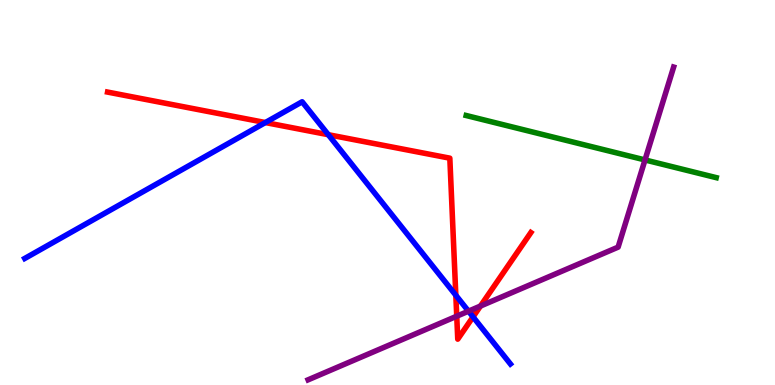[{'lines': ['blue', 'red'], 'intersections': [{'x': 3.42, 'y': 6.82}, {'x': 4.24, 'y': 6.5}, {'x': 5.88, 'y': 2.33}, {'x': 6.1, 'y': 1.77}]}, {'lines': ['green', 'red'], 'intersections': []}, {'lines': ['purple', 'red'], 'intersections': [{'x': 5.89, 'y': 1.79}, {'x': 6.2, 'y': 2.05}]}, {'lines': ['blue', 'green'], 'intersections': []}, {'lines': ['blue', 'purple'], 'intersections': [{'x': 6.04, 'y': 1.92}]}, {'lines': ['green', 'purple'], 'intersections': [{'x': 8.32, 'y': 5.85}]}]